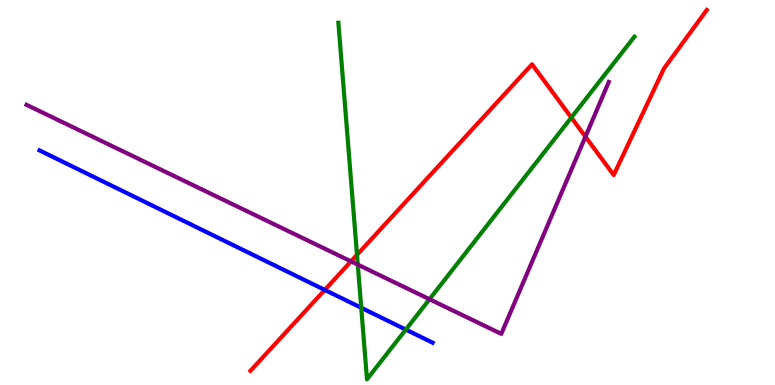[{'lines': ['blue', 'red'], 'intersections': [{'x': 4.19, 'y': 2.47}]}, {'lines': ['green', 'red'], 'intersections': [{'x': 4.61, 'y': 3.38}, {'x': 7.37, 'y': 6.95}]}, {'lines': ['purple', 'red'], 'intersections': [{'x': 4.53, 'y': 3.21}, {'x': 7.55, 'y': 6.45}]}, {'lines': ['blue', 'green'], 'intersections': [{'x': 4.66, 'y': 2.01}, {'x': 5.24, 'y': 1.44}]}, {'lines': ['blue', 'purple'], 'intersections': []}, {'lines': ['green', 'purple'], 'intersections': [{'x': 4.62, 'y': 3.13}, {'x': 5.54, 'y': 2.23}]}]